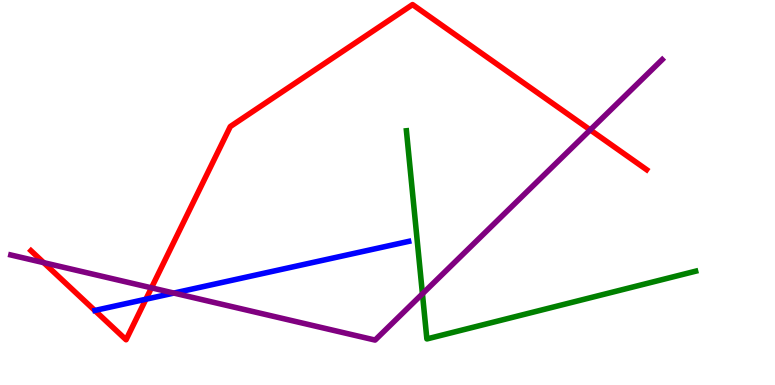[{'lines': ['blue', 'red'], 'intersections': [{'x': 1.88, 'y': 2.23}]}, {'lines': ['green', 'red'], 'intersections': []}, {'lines': ['purple', 'red'], 'intersections': [{'x': 0.564, 'y': 3.18}, {'x': 1.95, 'y': 2.52}, {'x': 7.62, 'y': 6.63}]}, {'lines': ['blue', 'green'], 'intersections': []}, {'lines': ['blue', 'purple'], 'intersections': [{'x': 2.24, 'y': 2.39}]}, {'lines': ['green', 'purple'], 'intersections': [{'x': 5.45, 'y': 2.37}]}]